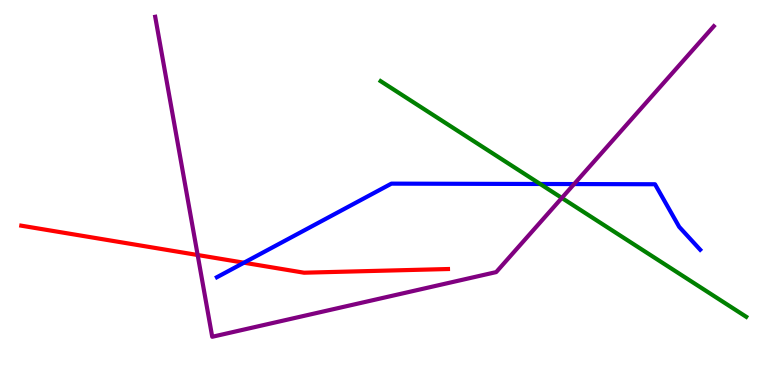[{'lines': ['blue', 'red'], 'intersections': [{'x': 3.15, 'y': 3.18}]}, {'lines': ['green', 'red'], 'intersections': []}, {'lines': ['purple', 'red'], 'intersections': [{'x': 2.55, 'y': 3.38}]}, {'lines': ['blue', 'green'], 'intersections': [{'x': 6.97, 'y': 5.22}]}, {'lines': ['blue', 'purple'], 'intersections': [{'x': 7.41, 'y': 5.22}]}, {'lines': ['green', 'purple'], 'intersections': [{'x': 7.25, 'y': 4.86}]}]